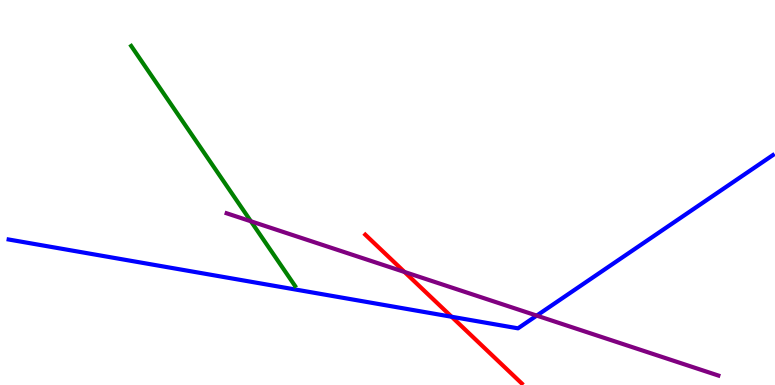[{'lines': ['blue', 'red'], 'intersections': [{'x': 5.83, 'y': 1.77}]}, {'lines': ['green', 'red'], 'intersections': []}, {'lines': ['purple', 'red'], 'intersections': [{'x': 5.22, 'y': 2.94}]}, {'lines': ['blue', 'green'], 'intersections': []}, {'lines': ['blue', 'purple'], 'intersections': [{'x': 6.93, 'y': 1.8}]}, {'lines': ['green', 'purple'], 'intersections': [{'x': 3.24, 'y': 4.25}]}]